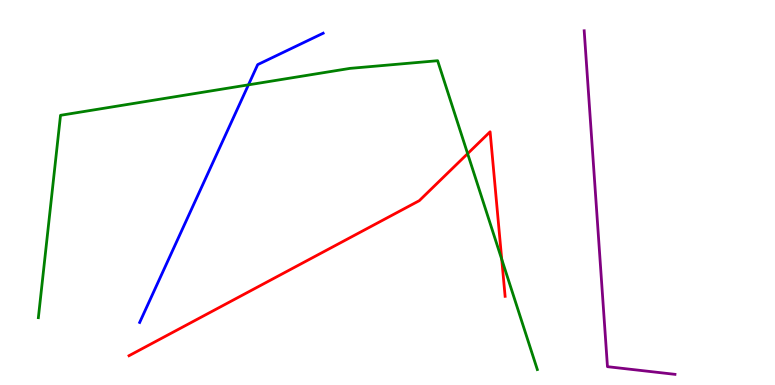[{'lines': ['blue', 'red'], 'intersections': []}, {'lines': ['green', 'red'], 'intersections': [{'x': 6.03, 'y': 6.01}, {'x': 6.47, 'y': 3.26}]}, {'lines': ['purple', 'red'], 'intersections': []}, {'lines': ['blue', 'green'], 'intersections': [{'x': 3.21, 'y': 7.8}]}, {'lines': ['blue', 'purple'], 'intersections': []}, {'lines': ['green', 'purple'], 'intersections': []}]